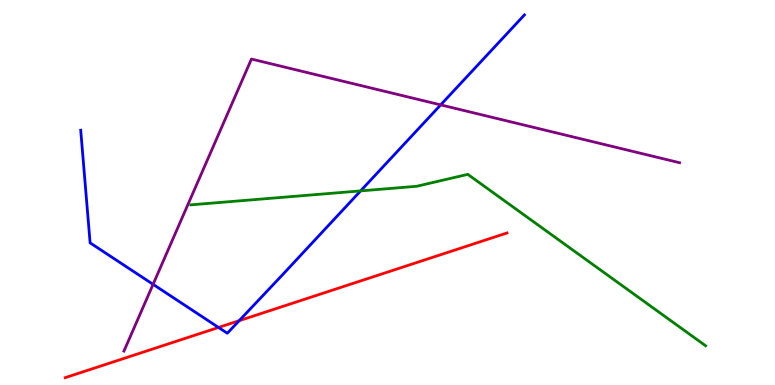[{'lines': ['blue', 'red'], 'intersections': [{'x': 2.82, 'y': 1.49}, {'x': 3.09, 'y': 1.67}]}, {'lines': ['green', 'red'], 'intersections': []}, {'lines': ['purple', 'red'], 'intersections': []}, {'lines': ['blue', 'green'], 'intersections': [{'x': 4.65, 'y': 5.04}]}, {'lines': ['blue', 'purple'], 'intersections': [{'x': 1.98, 'y': 2.61}, {'x': 5.69, 'y': 7.28}]}, {'lines': ['green', 'purple'], 'intersections': []}]